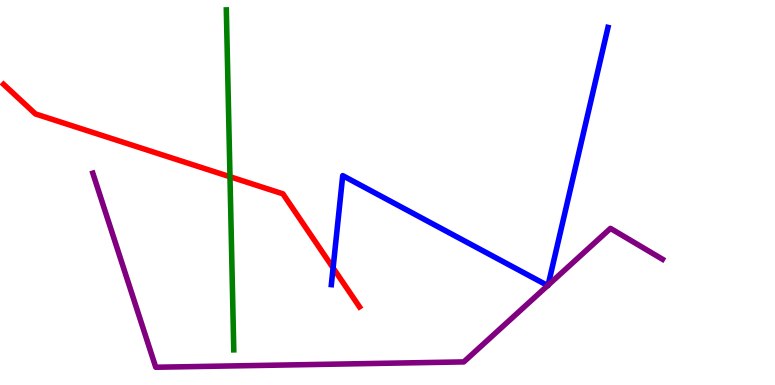[{'lines': ['blue', 'red'], 'intersections': [{'x': 4.3, 'y': 3.04}]}, {'lines': ['green', 'red'], 'intersections': [{'x': 2.97, 'y': 5.41}]}, {'lines': ['purple', 'red'], 'intersections': []}, {'lines': ['blue', 'green'], 'intersections': []}, {'lines': ['blue', 'purple'], 'intersections': [{'x': 7.07, 'y': 2.58}, {'x': 7.07, 'y': 2.59}]}, {'lines': ['green', 'purple'], 'intersections': []}]